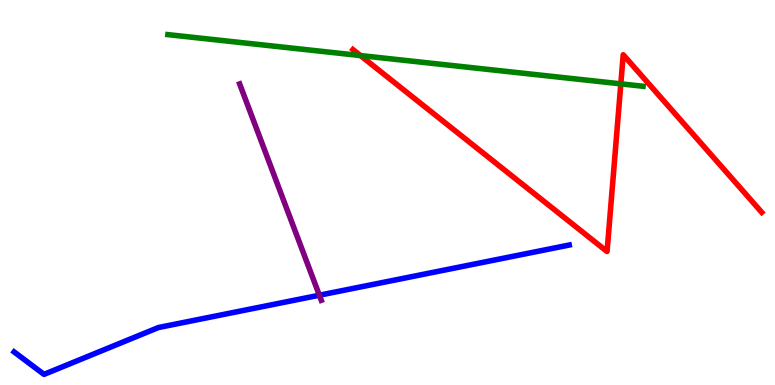[{'lines': ['blue', 'red'], 'intersections': []}, {'lines': ['green', 'red'], 'intersections': [{'x': 4.65, 'y': 8.56}, {'x': 8.01, 'y': 7.82}]}, {'lines': ['purple', 'red'], 'intersections': []}, {'lines': ['blue', 'green'], 'intersections': []}, {'lines': ['blue', 'purple'], 'intersections': [{'x': 4.12, 'y': 2.33}]}, {'lines': ['green', 'purple'], 'intersections': []}]